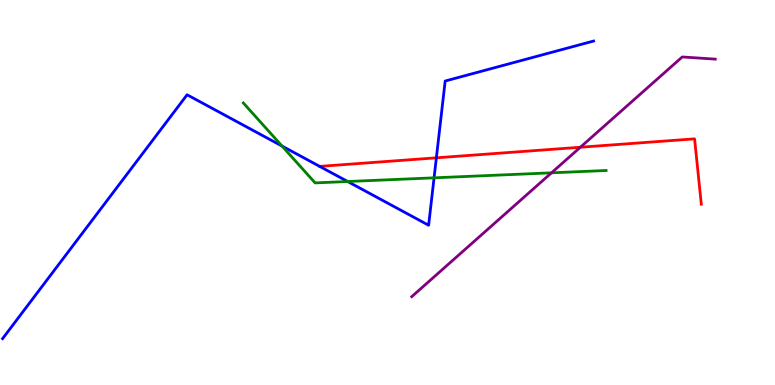[{'lines': ['blue', 'red'], 'intersections': [{'x': 5.63, 'y': 5.9}]}, {'lines': ['green', 'red'], 'intersections': []}, {'lines': ['purple', 'red'], 'intersections': [{'x': 7.49, 'y': 6.18}]}, {'lines': ['blue', 'green'], 'intersections': [{'x': 3.64, 'y': 6.21}, {'x': 4.49, 'y': 5.29}, {'x': 5.6, 'y': 5.38}]}, {'lines': ['blue', 'purple'], 'intersections': []}, {'lines': ['green', 'purple'], 'intersections': [{'x': 7.12, 'y': 5.51}]}]